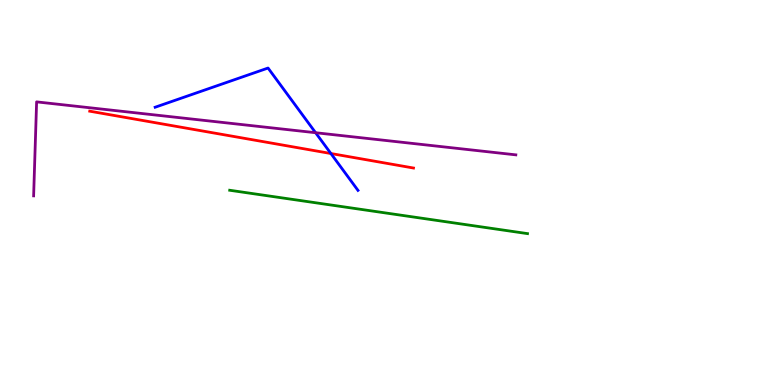[{'lines': ['blue', 'red'], 'intersections': [{'x': 4.27, 'y': 6.01}]}, {'lines': ['green', 'red'], 'intersections': []}, {'lines': ['purple', 'red'], 'intersections': []}, {'lines': ['blue', 'green'], 'intersections': []}, {'lines': ['blue', 'purple'], 'intersections': [{'x': 4.07, 'y': 6.55}]}, {'lines': ['green', 'purple'], 'intersections': []}]